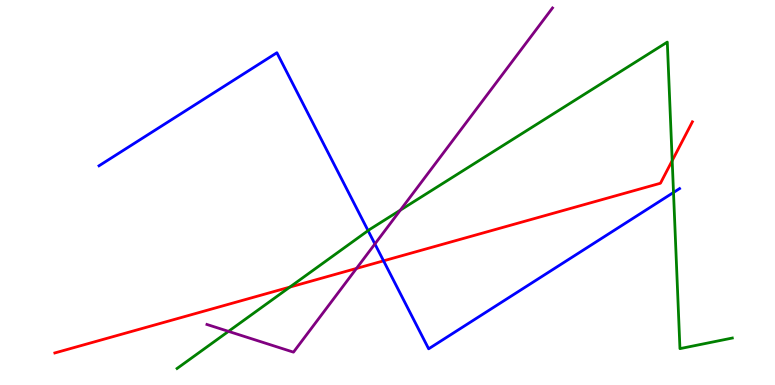[{'lines': ['blue', 'red'], 'intersections': [{'x': 4.95, 'y': 3.23}]}, {'lines': ['green', 'red'], 'intersections': [{'x': 3.74, 'y': 2.54}, {'x': 8.67, 'y': 5.83}]}, {'lines': ['purple', 'red'], 'intersections': [{'x': 4.6, 'y': 3.03}]}, {'lines': ['blue', 'green'], 'intersections': [{'x': 4.75, 'y': 4.01}, {'x': 8.69, 'y': 5.0}]}, {'lines': ['blue', 'purple'], 'intersections': [{'x': 4.84, 'y': 3.66}]}, {'lines': ['green', 'purple'], 'intersections': [{'x': 2.95, 'y': 1.39}, {'x': 5.17, 'y': 4.54}]}]